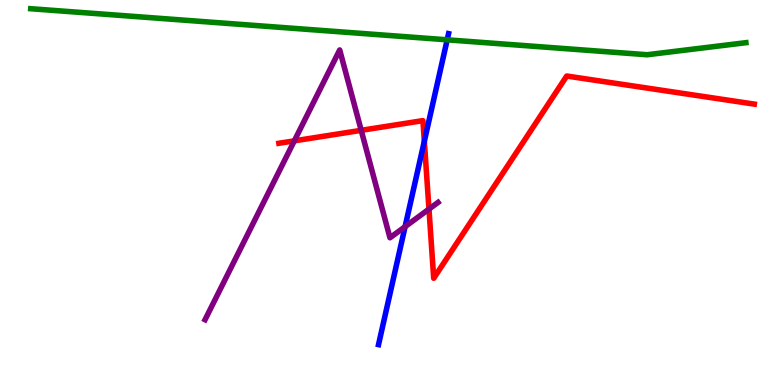[{'lines': ['blue', 'red'], 'intersections': [{'x': 5.48, 'y': 6.33}]}, {'lines': ['green', 'red'], 'intersections': []}, {'lines': ['purple', 'red'], 'intersections': [{'x': 3.8, 'y': 6.34}, {'x': 4.66, 'y': 6.61}, {'x': 5.54, 'y': 4.57}]}, {'lines': ['blue', 'green'], 'intersections': [{'x': 5.77, 'y': 8.97}]}, {'lines': ['blue', 'purple'], 'intersections': [{'x': 5.23, 'y': 4.11}]}, {'lines': ['green', 'purple'], 'intersections': []}]